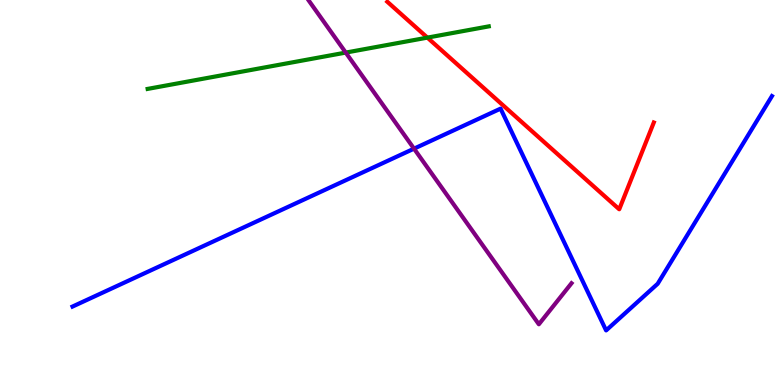[{'lines': ['blue', 'red'], 'intersections': []}, {'lines': ['green', 'red'], 'intersections': [{'x': 5.51, 'y': 9.02}]}, {'lines': ['purple', 'red'], 'intersections': []}, {'lines': ['blue', 'green'], 'intersections': []}, {'lines': ['blue', 'purple'], 'intersections': [{'x': 5.34, 'y': 6.14}]}, {'lines': ['green', 'purple'], 'intersections': [{'x': 4.46, 'y': 8.63}]}]